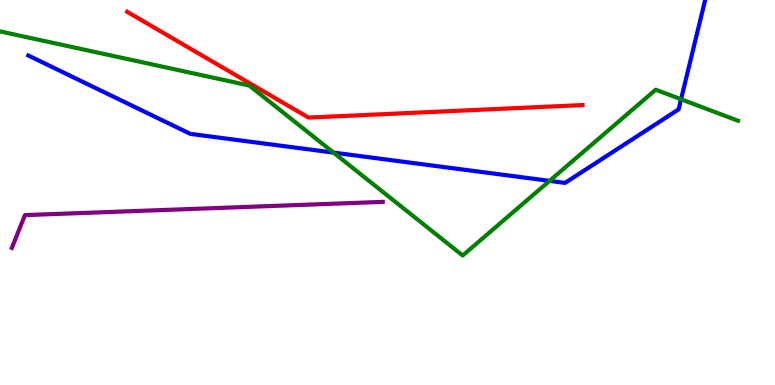[{'lines': ['blue', 'red'], 'intersections': []}, {'lines': ['green', 'red'], 'intersections': []}, {'lines': ['purple', 'red'], 'intersections': []}, {'lines': ['blue', 'green'], 'intersections': [{'x': 4.3, 'y': 6.04}, {'x': 7.09, 'y': 5.3}, {'x': 8.79, 'y': 7.42}]}, {'lines': ['blue', 'purple'], 'intersections': []}, {'lines': ['green', 'purple'], 'intersections': []}]